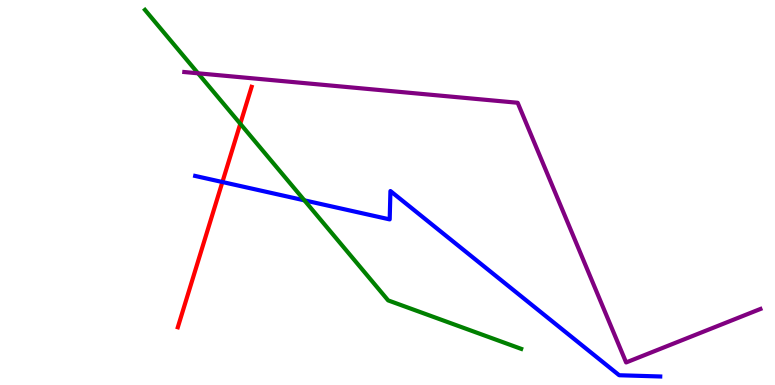[{'lines': ['blue', 'red'], 'intersections': [{'x': 2.87, 'y': 5.27}]}, {'lines': ['green', 'red'], 'intersections': [{'x': 3.1, 'y': 6.79}]}, {'lines': ['purple', 'red'], 'intersections': []}, {'lines': ['blue', 'green'], 'intersections': [{'x': 3.93, 'y': 4.8}]}, {'lines': ['blue', 'purple'], 'intersections': []}, {'lines': ['green', 'purple'], 'intersections': [{'x': 2.56, 'y': 8.1}]}]